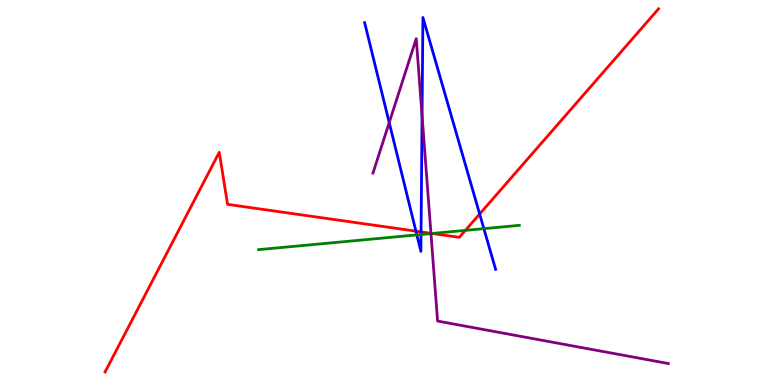[{'lines': ['blue', 'red'], 'intersections': [{'x': 5.37, 'y': 4.0}, {'x': 5.43, 'y': 3.98}, {'x': 6.19, 'y': 4.44}]}, {'lines': ['green', 'red'], 'intersections': [{'x': 5.58, 'y': 3.94}, {'x': 6.0, 'y': 4.02}]}, {'lines': ['purple', 'red'], 'intersections': [{'x': 5.56, 'y': 3.94}]}, {'lines': ['blue', 'green'], 'intersections': [{'x': 5.38, 'y': 3.9}, {'x': 5.43, 'y': 3.91}, {'x': 6.24, 'y': 4.06}]}, {'lines': ['blue', 'purple'], 'intersections': [{'x': 5.02, 'y': 6.82}, {'x': 5.45, 'y': 7.0}]}, {'lines': ['green', 'purple'], 'intersections': [{'x': 5.56, 'y': 3.93}]}]